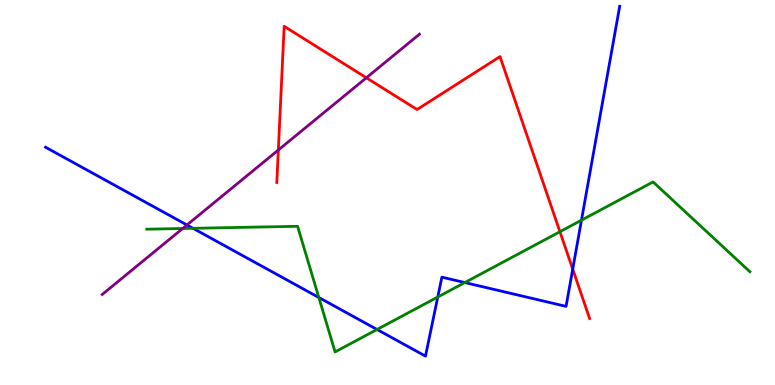[{'lines': ['blue', 'red'], 'intersections': [{'x': 7.39, 'y': 3.01}]}, {'lines': ['green', 'red'], 'intersections': [{'x': 7.22, 'y': 3.98}]}, {'lines': ['purple', 'red'], 'intersections': [{'x': 3.59, 'y': 6.1}, {'x': 4.73, 'y': 7.98}]}, {'lines': ['blue', 'green'], 'intersections': [{'x': 2.49, 'y': 4.07}, {'x': 4.11, 'y': 2.27}, {'x': 4.87, 'y': 1.44}, {'x': 5.65, 'y': 2.28}, {'x': 6.0, 'y': 2.66}, {'x': 7.5, 'y': 4.28}]}, {'lines': ['blue', 'purple'], 'intersections': [{'x': 2.41, 'y': 4.16}]}, {'lines': ['green', 'purple'], 'intersections': [{'x': 2.36, 'y': 4.06}]}]